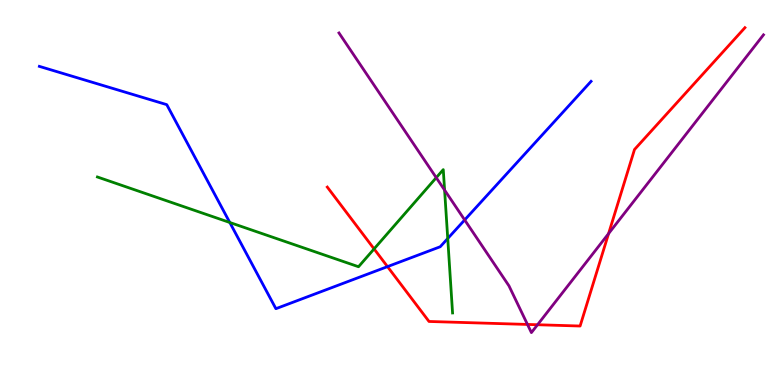[{'lines': ['blue', 'red'], 'intersections': [{'x': 5.0, 'y': 3.07}]}, {'lines': ['green', 'red'], 'intersections': [{'x': 4.83, 'y': 3.54}]}, {'lines': ['purple', 'red'], 'intersections': [{'x': 6.81, 'y': 1.57}, {'x': 6.94, 'y': 1.57}, {'x': 7.85, 'y': 3.93}]}, {'lines': ['blue', 'green'], 'intersections': [{'x': 2.97, 'y': 4.22}, {'x': 5.78, 'y': 3.81}]}, {'lines': ['blue', 'purple'], 'intersections': [{'x': 6.0, 'y': 4.29}]}, {'lines': ['green', 'purple'], 'intersections': [{'x': 5.63, 'y': 5.39}, {'x': 5.74, 'y': 5.06}]}]